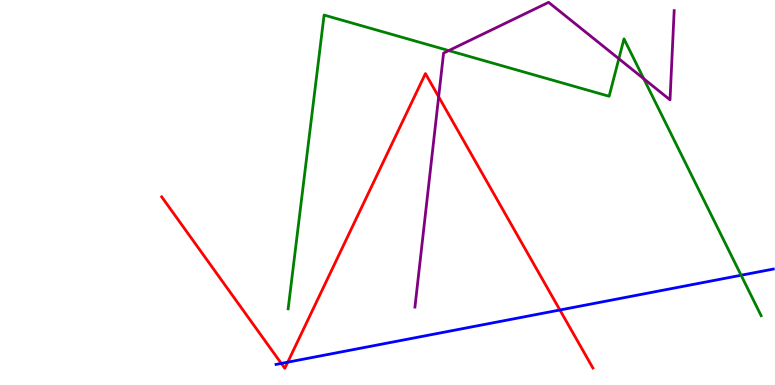[{'lines': ['blue', 'red'], 'intersections': [{'x': 3.63, 'y': 0.561}, {'x': 3.71, 'y': 0.593}, {'x': 7.22, 'y': 1.95}]}, {'lines': ['green', 'red'], 'intersections': []}, {'lines': ['purple', 'red'], 'intersections': [{'x': 5.66, 'y': 7.49}]}, {'lines': ['blue', 'green'], 'intersections': [{'x': 9.56, 'y': 2.85}]}, {'lines': ['blue', 'purple'], 'intersections': []}, {'lines': ['green', 'purple'], 'intersections': [{'x': 5.79, 'y': 8.69}, {'x': 7.99, 'y': 8.47}, {'x': 8.31, 'y': 7.95}]}]